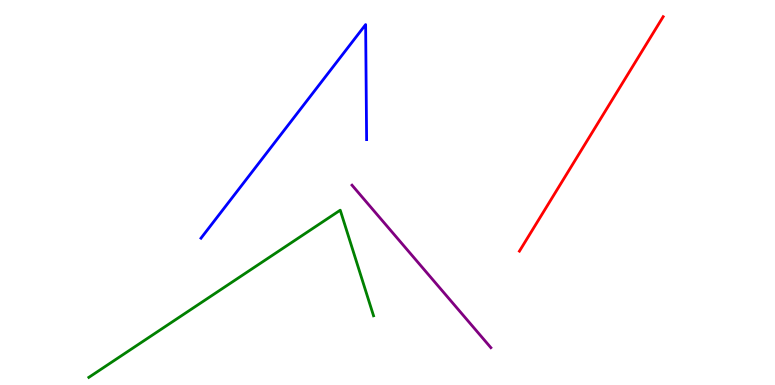[{'lines': ['blue', 'red'], 'intersections': []}, {'lines': ['green', 'red'], 'intersections': []}, {'lines': ['purple', 'red'], 'intersections': []}, {'lines': ['blue', 'green'], 'intersections': []}, {'lines': ['blue', 'purple'], 'intersections': []}, {'lines': ['green', 'purple'], 'intersections': []}]